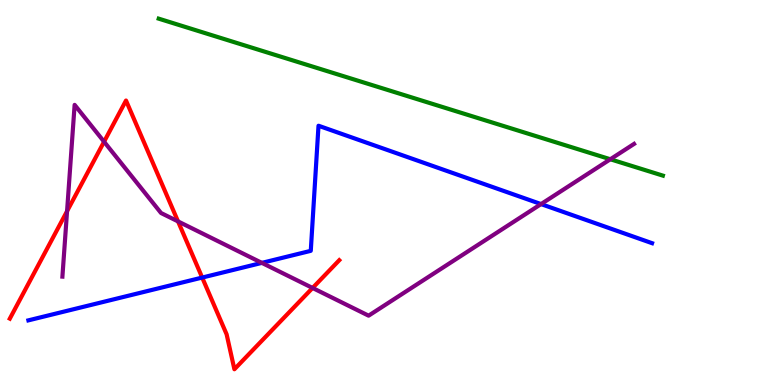[{'lines': ['blue', 'red'], 'intersections': [{'x': 2.61, 'y': 2.79}]}, {'lines': ['green', 'red'], 'intersections': []}, {'lines': ['purple', 'red'], 'intersections': [{'x': 0.865, 'y': 4.51}, {'x': 1.34, 'y': 6.32}, {'x': 2.3, 'y': 4.25}, {'x': 4.03, 'y': 2.52}]}, {'lines': ['blue', 'green'], 'intersections': []}, {'lines': ['blue', 'purple'], 'intersections': [{'x': 3.38, 'y': 3.17}, {'x': 6.98, 'y': 4.7}]}, {'lines': ['green', 'purple'], 'intersections': [{'x': 7.88, 'y': 5.86}]}]